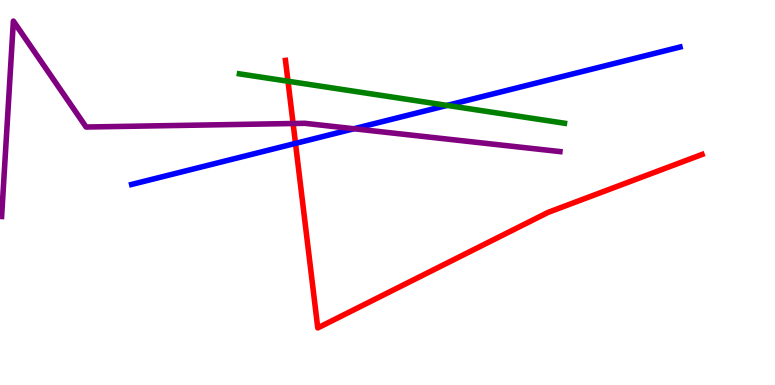[{'lines': ['blue', 'red'], 'intersections': [{'x': 3.81, 'y': 6.28}]}, {'lines': ['green', 'red'], 'intersections': [{'x': 3.72, 'y': 7.89}]}, {'lines': ['purple', 'red'], 'intersections': [{'x': 3.78, 'y': 6.79}]}, {'lines': ['blue', 'green'], 'intersections': [{'x': 5.77, 'y': 7.26}]}, {'lines': ['blue', 'purple'], 'intersections': [{'x': 4.57, 'y': 6.66}]}, {'lines': ['green', 'purple'], 'intersections': []}]